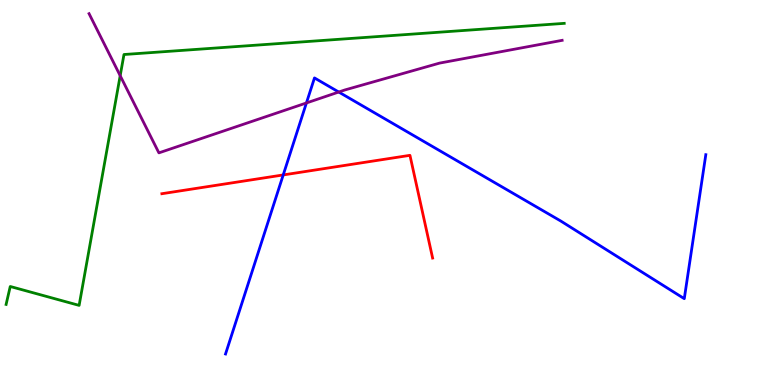[{'lines': ['blue', 'red'], 'intersections': [{'x': 3.65, 'y': 5.46}]}, {'lines': ['green', 'red'], 'intersections': []}, {'lines': ['purple', 'red'], 'intersections': []}, {'lines': ['blue', 'green'], 'intersections': []}, {'lines': ['blue', 'purple'], 'intersections': [{'x': 3.95, 'y': 7.33}, {'x': 4.37, 'y': 7.61}]}, {'lines': ['green', 'purple'], 'intersections': [{'x': 1.55, 'y': 8.03}]}]